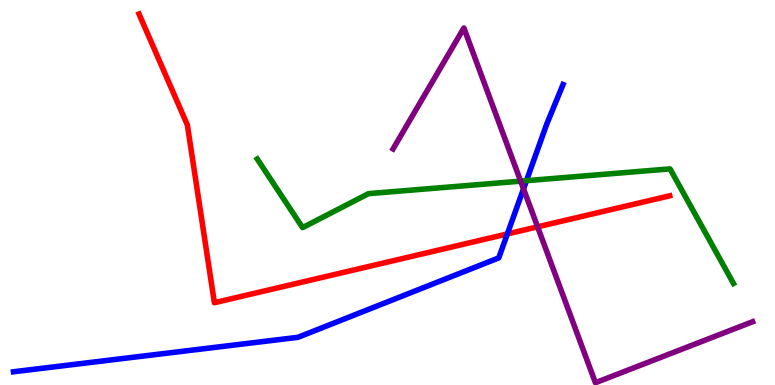[{'lines': ['blue', 'red'], 'intersections': [{'x': 6.55, 'y': 3.92}]}, {'lines': ['green', 'red'], 'intersections': []}, {'lines': ['purple', 'red'], 'intersections': [{'x': 6.94, 'y': 4.11}]}, {'lines': ['blue', 'green'], 'intersections': [{'x': 6.79, 'y': 5.31}]}, {'lines': ['blue', 'purple'], 'intersections': [{'x': 6.76, 'y': 5.09}]}, {'lines': ['green', 'purple'], 'intersections': [{'x': 6.72, 'y': 5.29}]}]